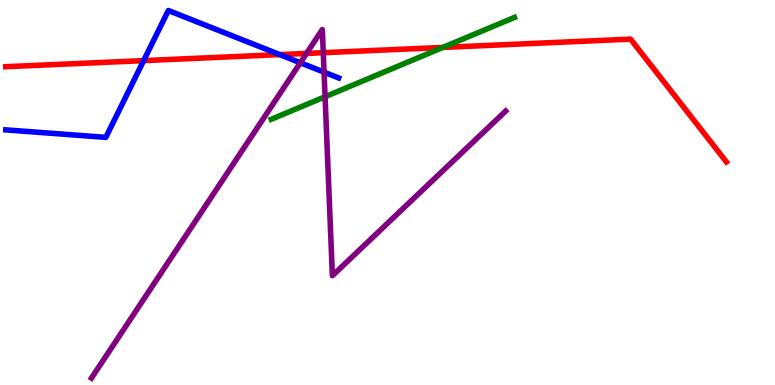[{'lines': ['blue', 'red'], 'intersections': [{'x': 1.85, 'y': 8.43}, {'x': 3.61, 'y': 8.58}]}, {'lines': ['green', 'red'], 'intersections': [{'x': 5.71, 'y': 8.77}]}, {'lines': ['purple', 'red'], 'intersections': [{'x': 3.95, 'y': 8.61}, {'x': 4.17, 'y': 8.63}]}, {'lines': ['blue', 'green'], 'intersections': []}, {'lines': ['blue', 'purple'], 'intersections': [{'x': 3.88, 'y': 8.37}, {'x': 4.18, 'y': 8.13}]}, {'lines': ['green', 'purple'], 'intersections': [{'x': 4.19, 'y': 7.49}]}]